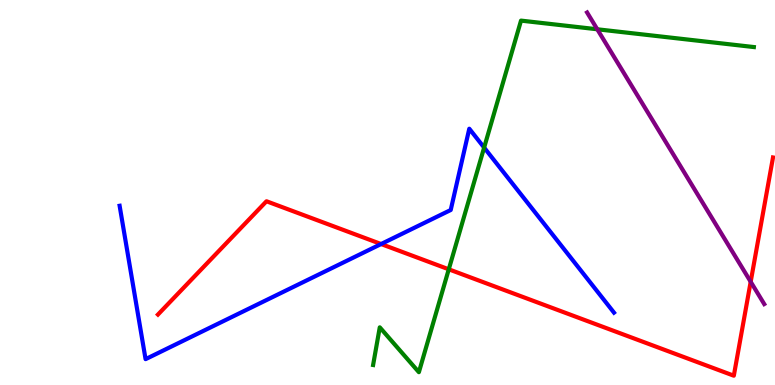[{'lines': ['blue', 'red'], 'intersections': [{'x': 4.92, 'y': 3.66}]}, {'lines': ['green', 'red'], 'intersections': [{'x': 5.79, 'y': 3.01}]}, {'lines': ['purple', 'red'], 'intersections': [{'x': 9.69, 'y': 2.68}]}, {'lines': ['blue', 'green'], 'intersections': [{'x': 6.25, 'y': 6.17}]}, {'lines': ['blue', 'purple'], 'intersections': []}, {'lines': ['green', 'purple'], 'intersections': [{'x': 7.71, 'y': 9.24}]}]